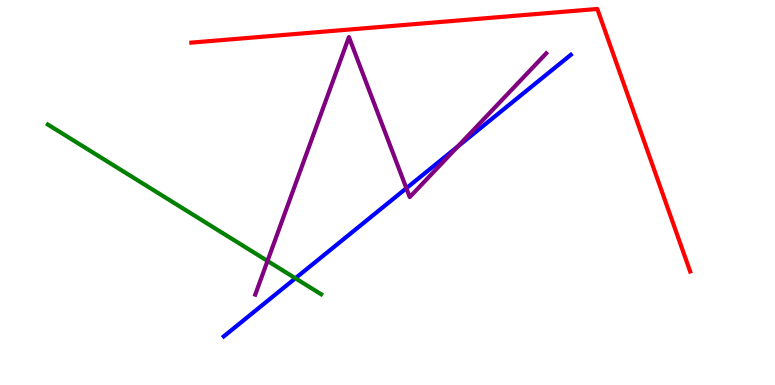[{'lines': ['blue', 'red'], 'intersections': []}, {'lines': ['green', 'red'], 'intersections': []}, {'lines': ['purple', 'red'], 'intersections': []}, {'lines': ['blue', 'green'], 'intersections': [{'x': 3.81, 'y': 2.77}]}, {'lines': ['blue', 'purple'], 'intersections': [{'x': 5.24, 'y': 5.11}, {'x': 5.91, 'y': 6.19}]}, {'lines': ['green', 'purple'], 'intersections': [{'x': 3.45, 'y': 3.22}]}]